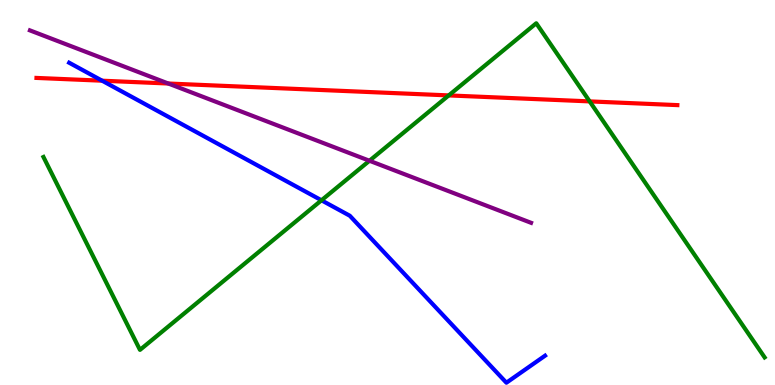[{'lines': ['blue', 'red'], 'intersections': [{'x': 1.32, 'y': 7.9}]}, {'lines': ['green', 'red'], 'intersections': [{'x': 5.79, 'y': 7.52}, {'x': 7.61, 'y': 7.37}]}, {'lines': ['purple', 'red'], 'intersections': [{'x': 2.17, 'y': 7.83}]}, {'lines': ['blue', 'green'], 'intersections': [{'x': 4.15, 'y': 4.8}]}, {'lines': ['blue', 'purple'], 'intersections': []}, {'lines': ['green', 'purple'], 'intersections': [{'x': 4.77, 'y': 5.82}]}]